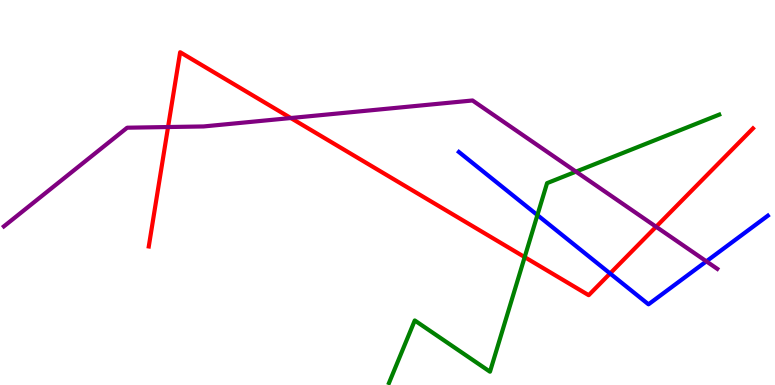[{'lines': ['blue', 'red'], 'intersections': [{'x': 7.87, 'y': 2.9}]}, {'lines': ['green', 'red'], 'intersections': [{'x': 6.77, 'y': 3.32}]}, {'lines': ['purple', 'red'], 'intersections': [{'x': 2.17, 'y': 6.7}, {'x': 3.75, 'y': 6.93}, {'x': 8.47, 'y': 4.11}]}, {'lines': ['blue', 'green'], 'intersections': [{'x': 6.93, 'y': 4.41}]}, {'lines': ['blue', 'purple'], 'intersections': [{'x': 9.11, 'y': 3.21}]}, {'lines': ['green', 'purple'], 'intersections': [{'x': 7.43, 'y': 5.54}]}]